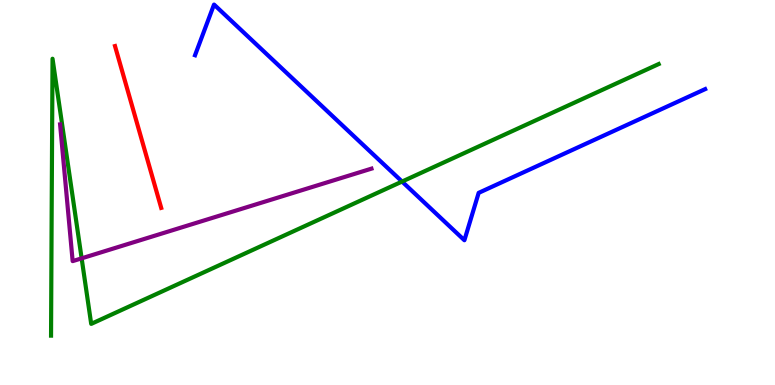[{'lines': ['blue', 'red'], 'intersections': []}, {'lines': ['green', 'red'], 'intersections': []}, {'lines': ['purple', 'red'], 'intersections': []}, {'lines': ['blue', 'green'], 'intersections': [{'x': 5.19, 'y': 5.28}]}, {'lines': ['blue', 'purple'], 'intersections': []}, {'lines': ['green', 'purple'], 'intersections': [{'x': 1.05, 'y': 3.29}]}]